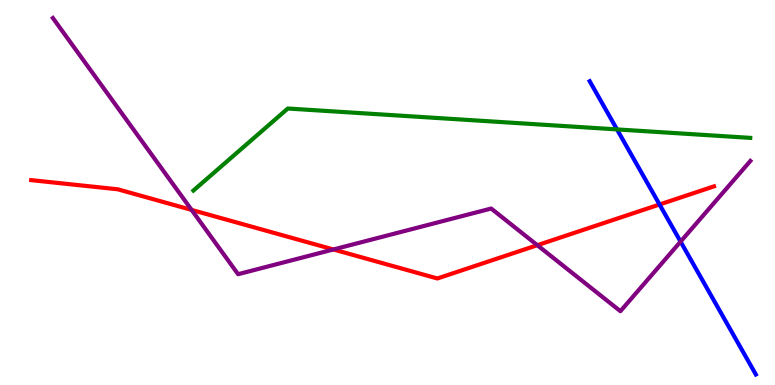[{'lines': ['blue', 'red'], 'intersections': [{'x': 8.51, 'y': 4.69}]}, {'lines': ['green', 'red'], 'intersections': []}, {'lines': ['purple', 'red'], 'intersections': [{'x': 2.47, 'y': 4.55}, {'x': 4.3, 'y': 3.52}, {'x': 6.93, 'y': 3.63}]}, {'lines': ['blue', 'green'], 'intersections': [{'x': 7.96, 'y': 6.64}]}, {'lines': ['blue', 'purple'], 'intersections': [{'x': 8.78, 'y': 3.72}]}, {'lines': ['green', 'purple'], 'intersections': []}]